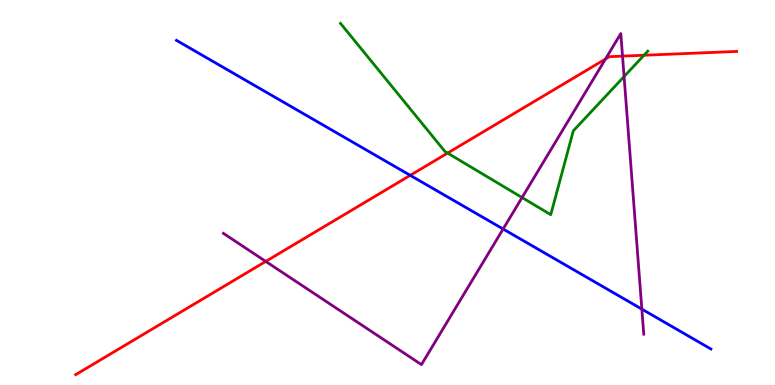[{'lines': ['blue', 'red'], 'intersections': [{'x': 5.29, 'y': 5.45}]}, {'lines': ['green', 'red'], 'intersections': [{'x': 5.78, 'y': 6.02}, {'x': 8.31, 'y': 8.57}]}, {'lines': ['purple', 'red'], 'intersections': [{'x': 3.43, 'y': 3.21}, {'x': 7.81, 'y': 8.47}, {'x': 8.03, 'y': 8.54}]}, {'lines': ['blue', 'green'], 'intersections': []}, {'lines': ['blue', 'purple'], 'intersections': [{'x': 6.49, 'y': 4.05}, {'x': 8.28, 'y': 1.97}]}, {'lines': ['green', 'purple'], 'intersections': [{'x': 6.74, 'y': 4.87}, {'x': 8.05, 'y': 8.01}]}]